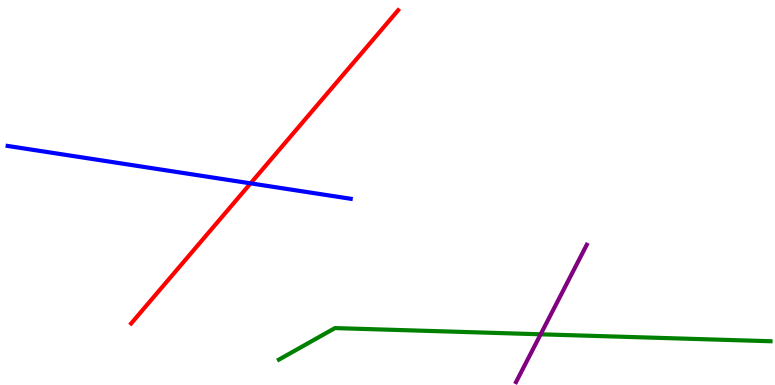[{'lines': ['blue', 'red'], 'intersections': [{'x': 3.23, 'y': 5.24}]}, {'lines': ['green', 'red'], 'intersections': []}, {'lines': ['purple', 'red'], 'intersections': []}, {'lines': ['blue', 'green'], 'intersections': []}, {'lines': ['blue', 'purple'], 'intersections': []}, {'lines': ['green', 'purple'], 'intersections': [{'x': 6.98, 'y': 1.32}]}]